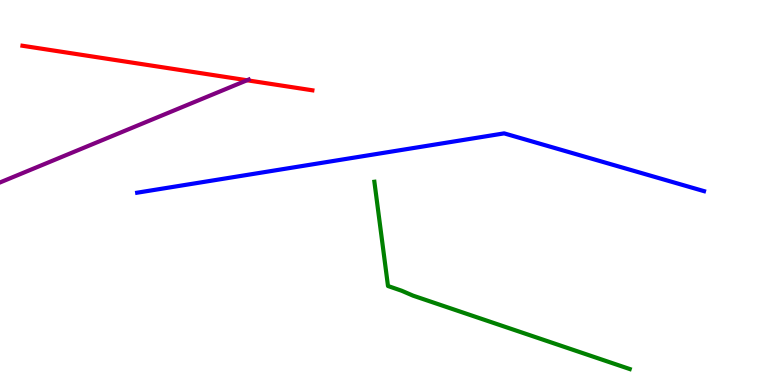[{'lines': ['blue', 'red'], 'intersections': []}, {'lines': ['green', 'red'], 'intersections': []}, {'lines': ['purple', 'red'], 'intersections': [{'x': 3.19, 'y': 7.92}]}, {'lines': ['blue', 'green'], 'intersections': []}, {'lines': ['blue', 'purple'], 'intersections': []}, {'lines': ['green', 'purple'], 'intersections': []}]